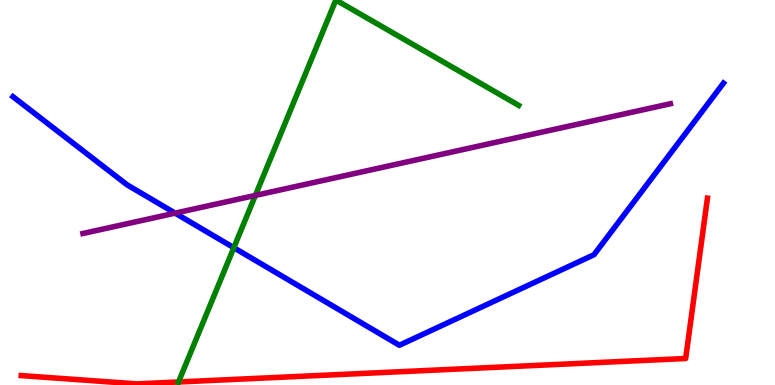[{'lines': ['blue', 'red'], 'intersections': []}, {'lines': ['green', 'red'], 'intersections': [{'x': 2.3, 'y': 0.0785}]}, {'lines': ['purple', 'red'], 'intersections': []}, {'lines': ['blue', 'green'], 'intersections': [{'x': 3.02, 'y': 3.57}]}, {'lines': ['blue', 'purple'], 'intersections': [{'x': 2.26, 'y': 4.46}]}, {'lines': ['green', 'purple'], 'intersections': [{'x': 3.3, 'y': 4.92}]}]